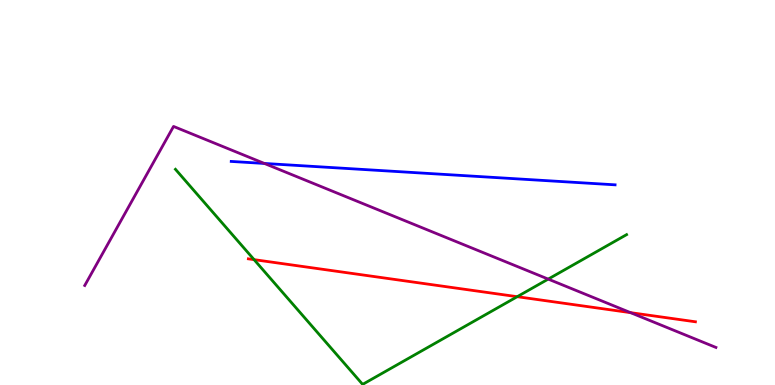[{'lines': ['blue', 'red'], 'intersections': []}, {'lines': ['green', 'red'], 'intersections': [{'x': 3.28, 'y': 3.26}, {'x': 6.67, 'y': 2.29}]}, {'lines': ['purple', 'red'], 'intersections': [{'x': 8.14, 'y': 1.88}]}, {'lines': ['blue', 'green'], 'intersections': []}, {'lines': ['blue', 'purple'], 'intersections': [{'x': 3.41, 'y': 5.75}]}, {'lines': ['green', 'purple'], 'intersections': [{'x': 7.07, 'y': 2.75}]}]